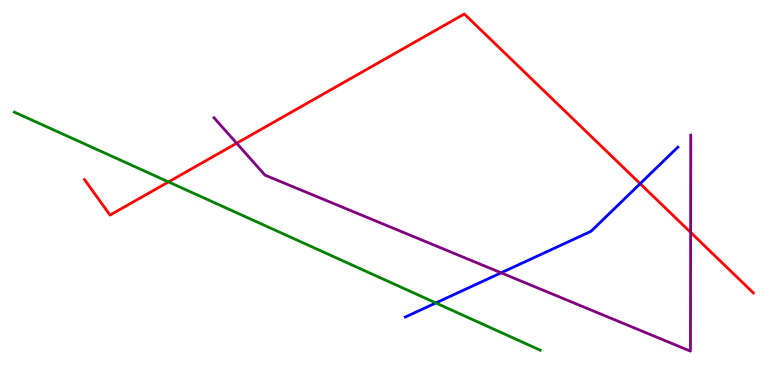[{'lines': ['blue', 'red'], 'intersections': [{'x': 8.26, 'y': 5.23}]}, {'lines': ['green', 'red'], 'intersections': [{'x': 2.17, 'y': 5.27}]}, {'lines': ['purple', 'red'], 'intersections': [{'x': 3.05, 'y': 6.28}, {'x': 8.91, 'y': 3.96}]}, {'lines': ['blue', 'green'], 'intersections': [{'x': 5.62, 'y': 2.13}]}, {'lines': ['blue', 'purple'], 'intersections': [{'x': 6.47, 'y': 2.91}]}, {'lines': ['green', 'purple'], 'intersections': []}]